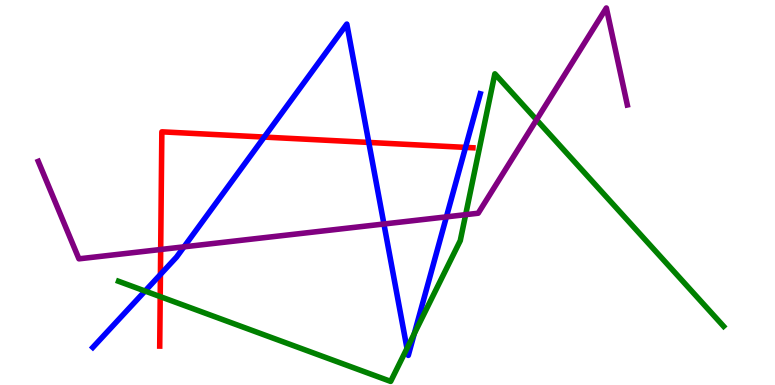[{'lines': ['blue', 'red'], 'intersections': [{'x': 2.07, 'y': 2.87}, {'x': 3.41, 'y': 6.44}, {'x': 4.76, 'y': 6.3}, {'x': 6.01, 'y': 6.17}]}, {'lines': ['green', 'red'], 'intersections': [{'x': 2.07, 'y': 2.3}]}, {'lines': ['purple', 'red'], 'intersections': [{'x': 2.07, 'y': 3.52}]}, {'lines': ['blue', 'green'], 'intersections': [{'x': 1.87, 'y': 2.44}, {'x': 5.25, 'y': 0.951}, {'x': 5.35, 'y': 1.34}]}, {'lines': ['blue', 'purple'], 'intersections': [{'x': 2.37, 'y': 3.59}, {'x': 4.95, 'y': 4.18}, {'x': 5.76, 'y': 4.37}]}, {'lines': ['green', 'purple'], 'intersections': [{'x': 6.01, 'y': 4.42}, {'x': 6.92, 'y': 6.89}]}]